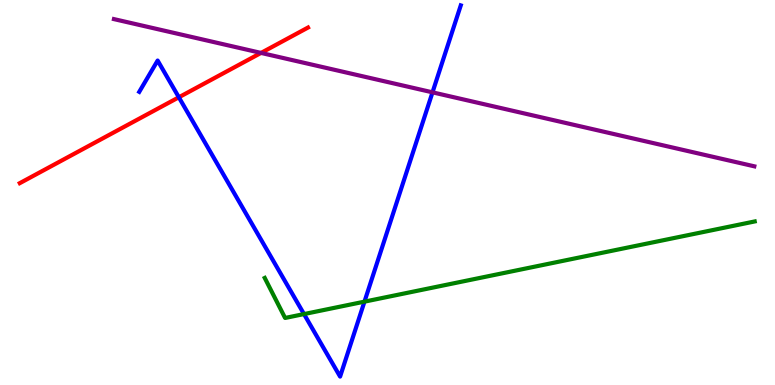[{'lines': ['blue', 'red'], 'intersections': [{'x': 2.31, 'y': 7.47}]}, {'lines': ['green', 'red'], 'intersections': []}, {'lines': ['purple', 'red'], 'intersections': [{'x': 3.37, 'y': 8.63}]}, {'lines': ['blue', 'green'], 'intersections': [{'x': 3.92, 'y': 1.84}, {'x': 4.7, 'y': 2.16}]}, {'lines': ['blue', 'purple'], 'intersections': [{'x': 5.58, 'y': 7.6}]}, {'lines': ['green', 'purple'], 'intersections': []}]